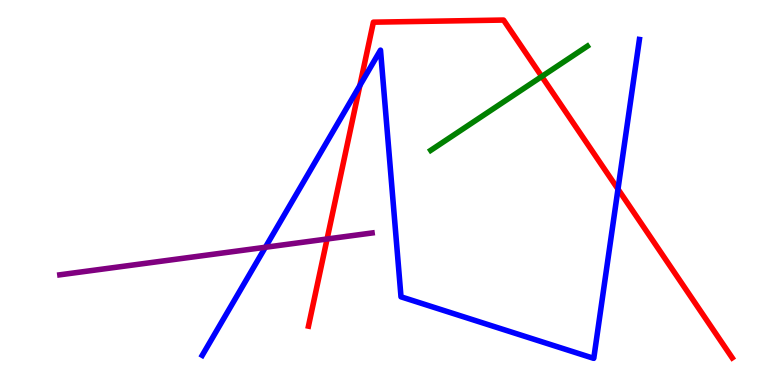[{'lines': ['blue', 'red'], 'intersections': [{'x': 4.64, 'y': 7.78}, {'x': 7.97, 'y': 5.09}]}, {'lines': ['green', 'red'], 'intersections': [{'x': 6.99, 'y': 8.01}]}, {'lines': ['purple', 'red'], 'intersections': [{'x': 4.22, 'y': 3.79}]}, {'lines': ['blue', 'green'], 'intersections': []}, {'lines': ['blue', 'purple'], 'intersections': [{'x': 3.42, 'y': 3.58}]}, {'lines': ['green', 'purple'], 'intersections': []}]